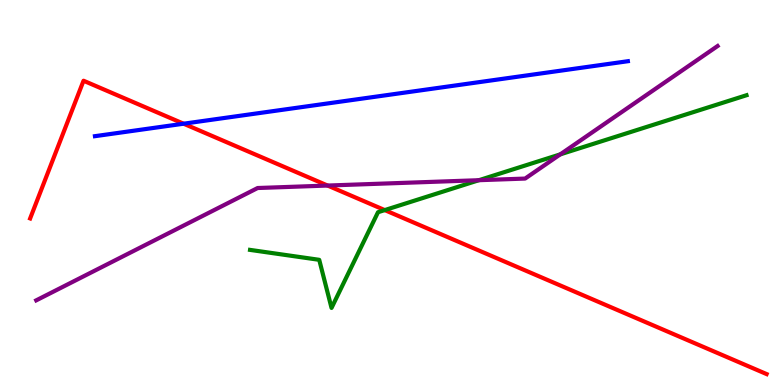[{'lines': ['blue', 'red'], 'intersections': [{'x': 2.37, 'y': 6.79}]}, {'lines': ['green', 'red'], 'intersections': [{'x': 4.96, 'y': 4.54}]}, {'lines': ['purple', 'red'], 'intersections': [{'x': 4.23, 'y': 5.18}]}, {'lines': ['blue', 'green'], 'intersections': []}, {'lines': ['blue', 'purple'], 'intersections': []}, {'lines': ['green', 'purple'], 'intersections': [{'x': 6.18, 'y': 5.32}, {'x': 7.23, 'y': 5.99}]}]